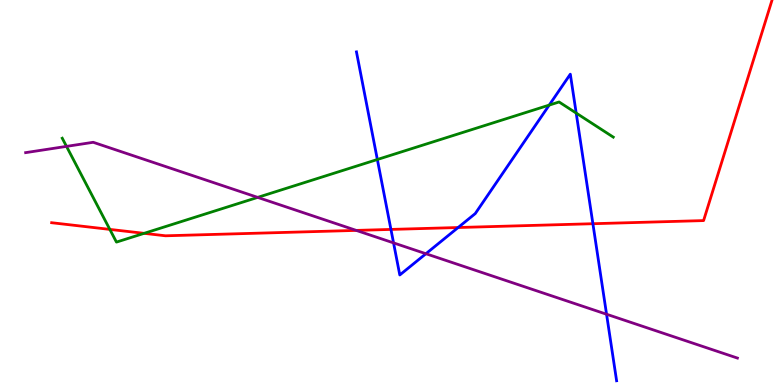[{'lines': ['blue', 'red'], 'intersections': [{'x': 5.04, 'y': 4.04}, {'x': 5.91, 'y': 4.09}, {'x': 7.65, 'y': 4.19}]}, {'lines': ['green', 'red'], 'intersections': [{'x': 1.42, 'y': 4.04}, {'x': 1.86, 'y': 3.94}]}, {'lines': ['purple', 'red'], 'intersections': [{'x': 4.6, 'y': 4.02}]}, {'lines': ['blue', 'green'], 'intersections': [{'x': 4.87, 'y': 5.86}, {'x': 7.09, 'y': 7.27}, {'x': 7.43, 'y': 7.06}]}, {'lines': ['blue', 'purple'], 'intersections': [{'x': 5.08, 'y': 3.69}, {'x': 5.5, 'y': 3.41}, {'x': 7.83, 'y': 1.84}]}, {'lines': ['green', 'purple'], 'intersections': [{'x': 0.858, 'y': 6.2}, {'x': 3.33, 'y': 4.87}]}]